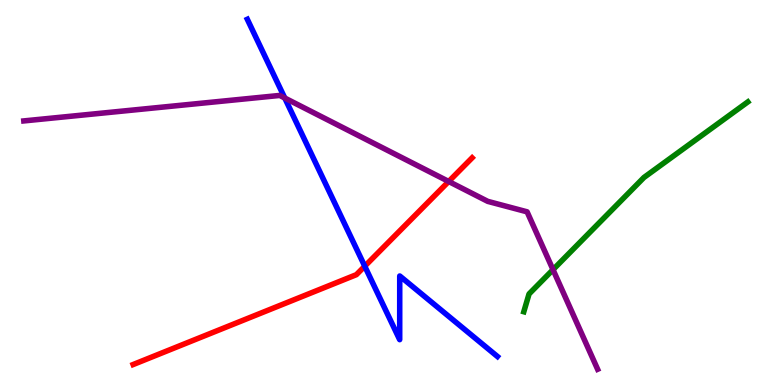[{'lines': ['blue', 'red'], 'intersections': [{'x': 4.71, 'y': 3.09}]}, {'lines': ['green', 'red'], 'intersections': []}, {'lines': ['purple', 'red'], 'intersections': [{'x': 5.79, 'y': 5.29}]}, {'lines': ['blue', 'green'], 'intersections': []}, {'lines': ['blue', 'purple'], 'intersections': [{'x': 3.67, 'y': 7.45}]}, {'lines': ['green', 'purple'], 'intersections': [{'x': 7.14, 'y': 3.0}]}]